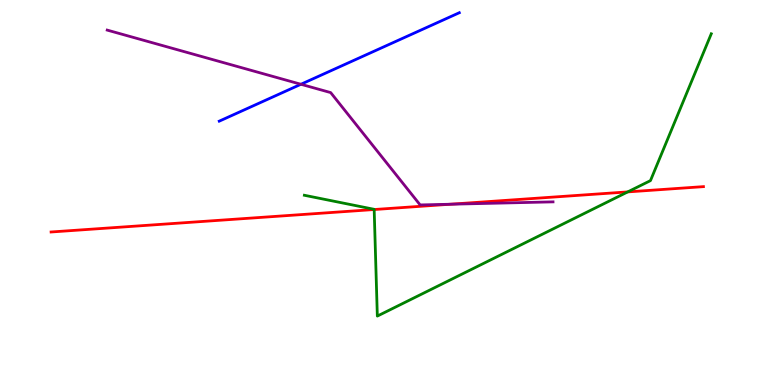[{'lines': ['blue', 'red'], 'intersections': []}, {'lines': ['green', 'red'], 'intersections': [{'x': 4.83, 'y': 4.56}, {'x': 8.1, 'y': 5.02}]}, {'lines': ['purple', 'red'], 'intersections': [{'x': 5.81, 'y': 4.7}]}, {'lines': ['blue', 'green'], 'intersections': []}, {'lines': ['blue', 'purple'], 'intersections': [{'x': 3.88, 'y': 7.81}]}, {'lines': ['green', 'purple'], 'intersections': []}]